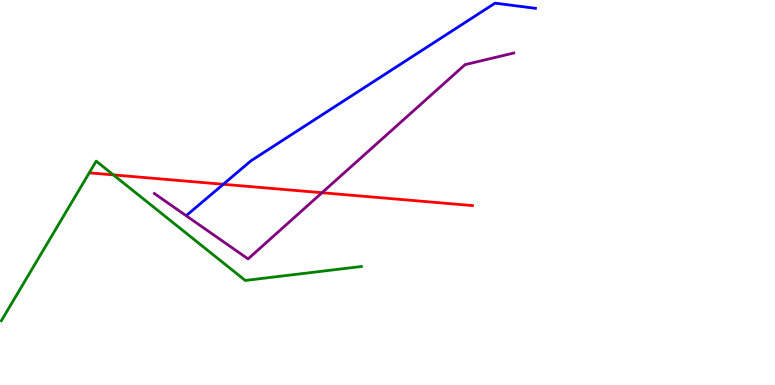[{'lines': ['blue', 'red'], 'intersections': [{'x': 2.88, 'y': 5.21}]}, {'lines': ['green', 'red'], 'intersections': [{'x': 1.46, 'y': 5.46}]}, {'lines': ['purple', 'red'], 'intersections': [{'x': 4.15, 'y': 4.99}]}, {'lines': ['blue', 'green'], 'intersections': []}, {'lines': ['blue', 'purple'], 'intersections': []}, {'lines': ['green', 'purple'], 'intersections': []}]